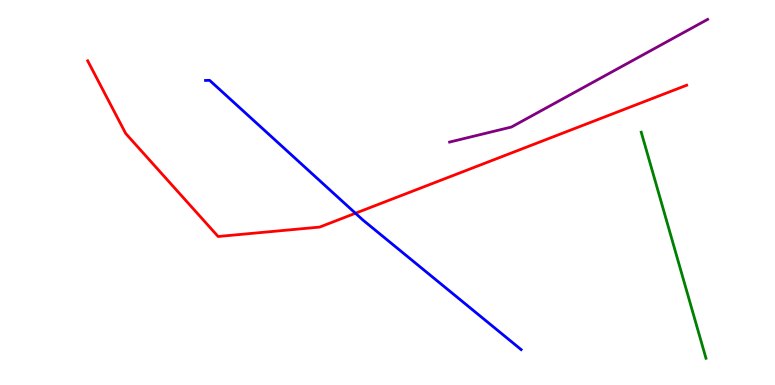[{'lines': ['blue', 'red'], 'intersections': [{'x': 4.59, 'y': 4.46}]}, {'lines': ['green', 'red'], 'intersections': []}, {'lines': ['purple', 'red'], 'intersections': []}, {'lines': ['blue', 'green'], 'intersections': []}, {'lines': ['blue', 'purple'], 'intersections': []}, {'lines': ['green', 'purple'], 'intersections': []}]